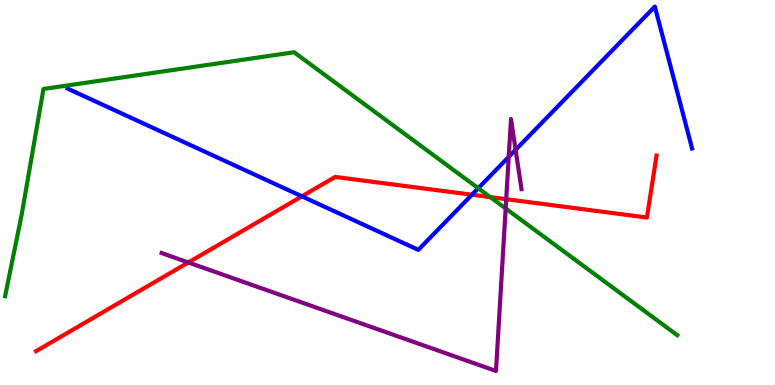[{'lines': ['blue', 'red'], 'intersections': [{'x': 3.9, 'y': 4.9}, {'x': 6.09, 'y': 4.94}]}, {'lines': ['green', 'red'], 'intersections': [{'x': 6.33, 'y': 4.88}]}, {'lines': ['purple', 'red'], 'intersections': [{'x': 2.43, 'y': 3.18}, {'x': 6.53, 'y': 4.83}]}, {'lines': ['blue', 'green'], 'intersections': [{'x': 6.17, 'y': 5.11}]}, {'lines': ['blue', 'purple'], 'intersections': [{'x': 6.56, 'y': 5.93}, {'x': 6.65, 'y': 6.11}]}, {'lines': ['green', 'purple'], 'intersections': [{'x': 6.52, 'y': 4.59}]}]